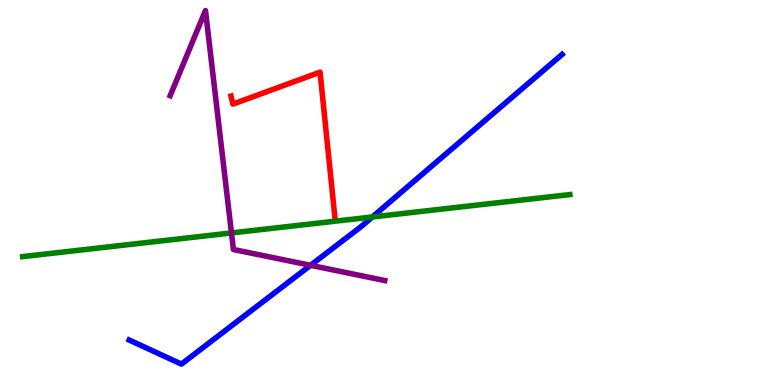[{'lines': ['blue', 'red'], 'intersections': []}, {'lines': ['green', 'red'], 'intersections': []}, {'lines': ['purple', 'red'], 'intersections': []}, {'lines': ['blue', 'green'], 'intersections': [{'x': 4.8, 'y': 4.36}]}, {'lines': ['blue', 'purple'], 'intersections': [{'x': 4.01, 'y': 3.11}]}, {'lines': ['green', 'purple'], 'intersections': [{'x': 2.99, 'y': 3.95}]}]